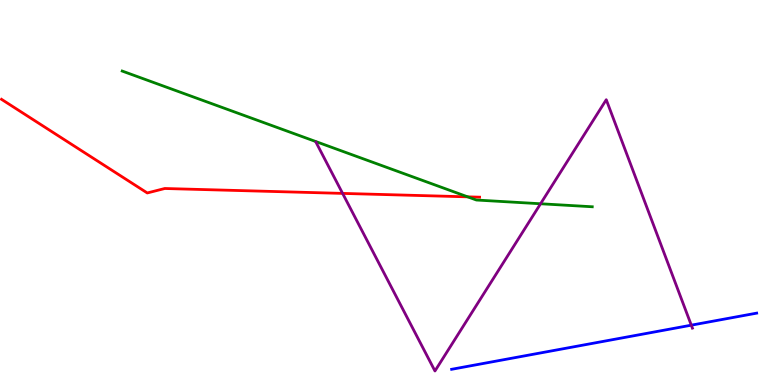[{'lines': ['blue', 'red'], 'intersections': []}, {'lines': ['green', 'red'], 'intersections': [{'x': 6.03, 'y': 4.89}]}, {'lines': ['purple', 'red'], 'intersections': [{'x': 4.42, 'y': 4.98}]}, {'lines': ['blue', 'green'], 'intersections': []}, {'lines': ['blue', 'purple'], 'intersections': [{'x': 8.92, 'y': 1.55}]}, {'lines': ['green', 'purple'], 'intersections': [{'x': 6.97, 'y': 4.71}]}]